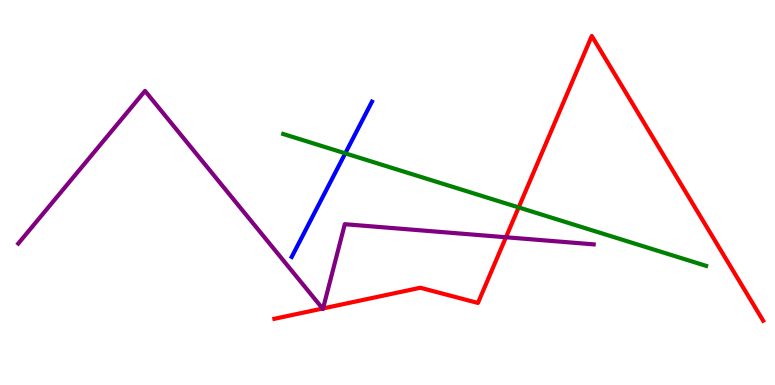[{'lines': ['blue', 'red'], 'intersections': []}, {'lines': ['green', 'red'], 'intersections': [{'x': 6.69, 'y': 4.61}]}, {'lines': ['purple', 'red'], 'intersections': [{'x': 4.16, 'y': 1.99}, {'x': 4.17, 'y': 1.99}, {'x': 6.53, 'y': 3.84}]}, {'lines': ['blue', 'green'], 'intersections': [{'x': 4.45, 'y': 6.02}]}, {'lines': ['blue', 'purple'], 'intersections': []}, {'lines': ['green', 'purple'], 'intersections': []}]